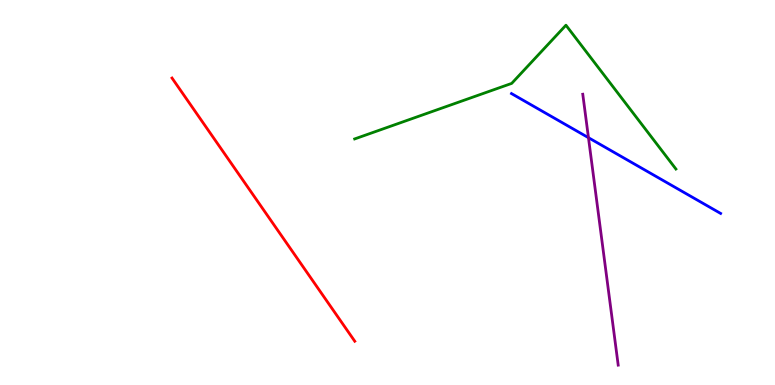[{'lines': ['blue', 'red'], 'intersections': []}, {'lines': ['green', 'red'], 'intersections': []}, {'lines': ['purple', 'red'], 'intersections': []}, {'lines': ['blue', 'green'], 'intersections': []}, {'lines': ['blue', 'purple'], 'intersections': [{'x': 7.59, 'y': 6.42}]}, {'lines': ['green', 'purple'], 'intersections': []}]